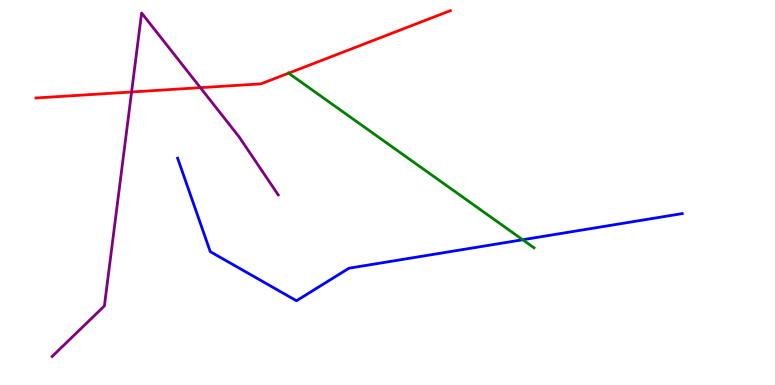[{'lines': ['blue', 'red'], 'intersections': []}, {'lines': ['green', 'red'], 'intersections': [{'x': 3.72, 'y': 8.1}]}, {'lines': ['purple', 'red'], 'intersections': [{'x': 1.7, 'y': 7.61}, {'x': 2.59, 'y': 7.72}]}, {'lines': ['blue', 'green'], 'intersections': [{'x': 6.74, 'y': 3.77}]}, {'lines': ['blue', 'purple'], 'intersections': []}, {'lines': ['green', 'purple'], 'intersections': []}]